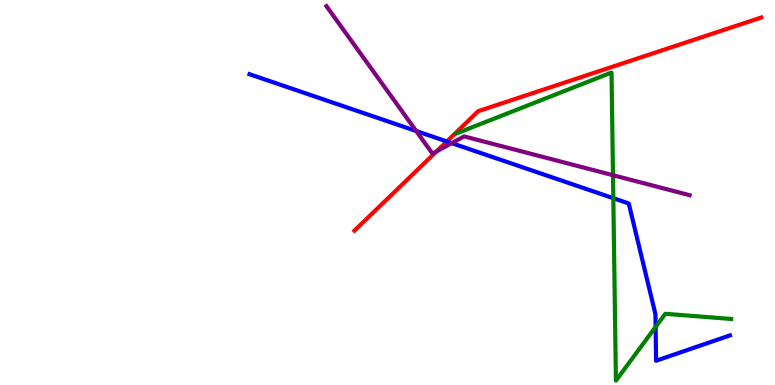[{'lines': ['blue', 'red'], 'intersections': [{'x': 5.77, 'y': 6.33}]}, {'lines': ['green', 'red'], 'intersections': []}, {'lines': ['purple', 'red'], 'intersections': [{'x': 5.63, 'y': 6.07}]}, {'lines': ['blue', 'green'], 'intersections': [{'x': 7.91, 'y': 4.85}, {'x': 8.46, 'y': 1.51}]}, {'lines': ['blue', 'purple'], 'intersections': [{'x': 5.37, 'y': 6.6}, {'x': 5.83, 'y': 6.28}]}, {'lines': ['green', 'purple'], 'intersections': [{'x': 7.91, 'y': 5.45}]}]